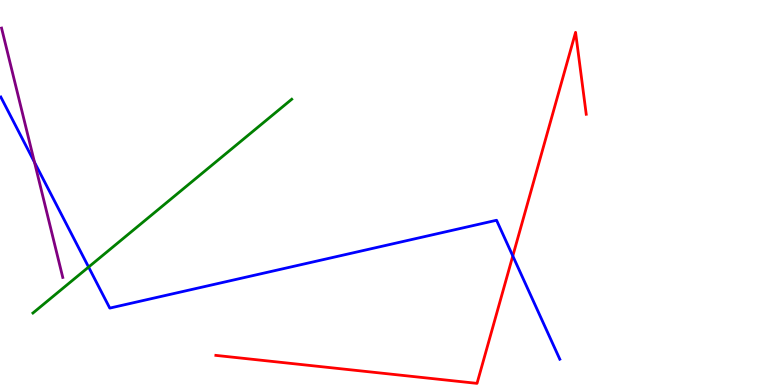[{'lines': ['blue', 'red'], 'intersections': [{'x': 6.62, 'y': 3.35}]}, {'lines': ['green', 'red'], 'intersections': []}, {'lines': ['purple', 'red'], 'intersections': []}, {'lines': ['blue', 'green'], 'intersections': [{'x': 1.14, 'y': 3.06}]}, {'lines': ['blue', 'purple'], 'intersections': [{'x': 0.445, 'y': 5.79}]}, {'lines': ['green', 'purple'], 'intersections': []}]